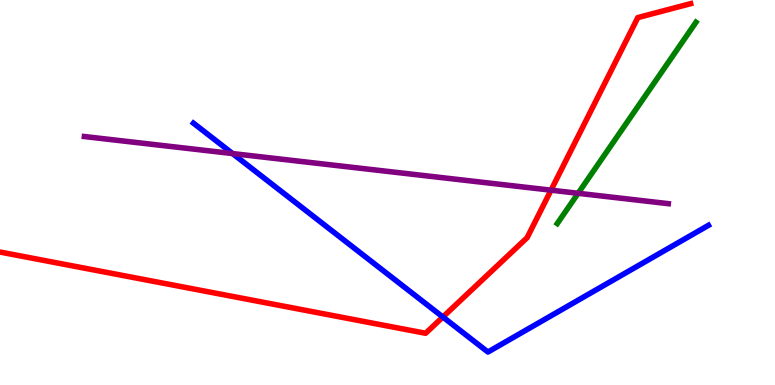[{'lines': ['blue', 'red'], 'intersections': [{'x': 5.71, 'y': 1.77}]}, {'lines': ['green', 'red'], 'intersections': []}, {'lines': ['purple', 'red'], 'intersections': [{'x': 7.11, 'y': 5.06}]}, {'lines': ['blue', 'green'], 'intersections': []}, {'lines': ['blue', 'purple'], 'intersections': [{'x': 3.0, 'y': 6.01}]}, {'lines': ['green', 'purple'], 'intersections': [{'x': 7.46, 'y': 4.98}]}]